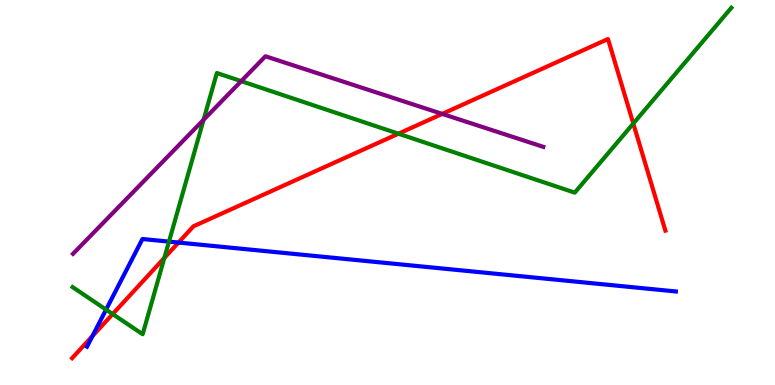[{'lines': ['blue', 'red'], 'intersections': [{'x': 1.19, 'y': 1.27}, {'x': 2.3, 'y': 3.7}]}, {'lines': ['green', 'red'], 'intersections': [{'x': 1.45, 'y': 1.84}, {'x': 2.12, 'y': 3.3}, {'x': 5.14, 'y': 6.53}, {'x': 8.17, 'y': 6.79}]}, {'lines': ['purple', 'red'], 'intersections': [{'x': 5.71, 'y': 7.04}]}, {'lines': ['blue', 'green'], 'intersections': [{'x': 1.37, 'y': 1.96}, {'x': 2.18, 'y': 3.72}]}, {'lines': ['blue', 'purple'], 'intersections': []}, {'lines': ['green', 'purple'], 'intersections': [{'x': 2.63, 'y': 6.89}, {'x': 3.11, 'y': 7.89}]}]